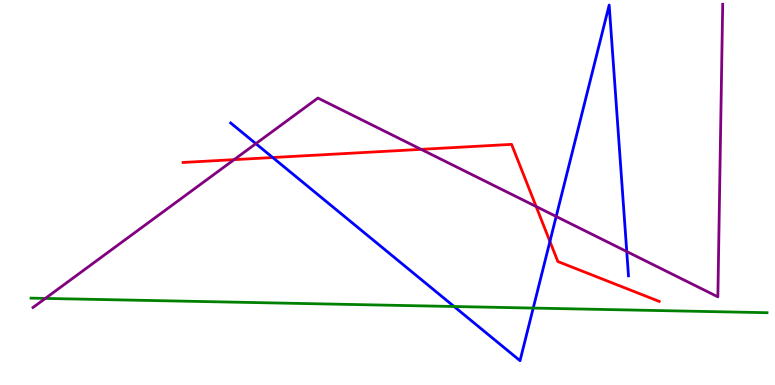[{'lines': ['blue', 'red'], 'intersections': [{'x': 3.52, 'y': 5.91}, {'x': 7.1, 'y': 3.73}]}, {'lines': ['green', 'red'], 'intersections': []}, {'lines': ['purple', 'red'], 'intersections': [{'x': 3.02, 'y': 5.85}, {'x': 5.43, 'y': 6.12}, {'x': 6.92, 'y': 4.64}]}, {'lines': ['blue', 'green'], 'intersections': [{'x': 5.86, 'y': 2.04}, {'x': 6.88, 'y': 2.0}]}, {'lines': ['blue', 'purple'], 'intersections': [{'x': 3.3, 'y': 6.27}, {'x': 7.18, 'y': 4.38}, {'x': 8.09, 'y': 3.47}]}, {'lines': ['green', 'purple'], 'intersections': [{'x': 0.585, 'y': 2.25}]}]